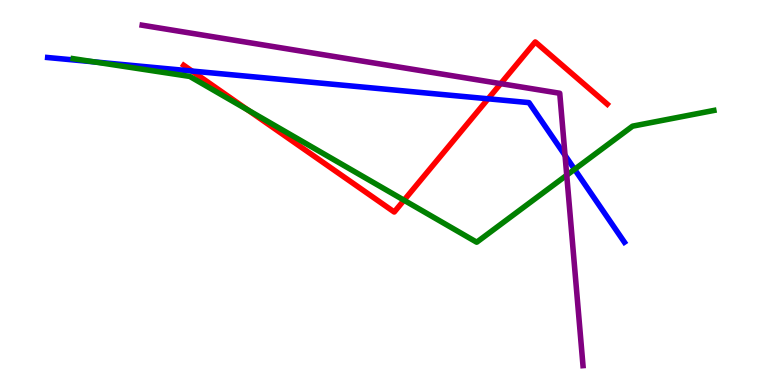[{'lines': ['blue', 'red'], 'intersections': [{'x': 2.48, 'y': 8.15}, {'x': 6.3, 'y': 7.43}]}, {'lines': ['green', 'red'], 'intersections': [{'x': 3.2, 'y': 7.14}, {'x': 5.21, 'y': 4.8}]}, {'lines': ['purple', 'red'], 'intersections': [{'x': 6.46, 'y': 7.83}]}, {'lines': ['blue', 'green'], 'intersections': [{'x': 1.22, 'y': 8.39}, {'x': 7.41, 'y': 5.6}]}, {'lines': ['blue', 'purple'], 'intersections': [{'x': 7.29, 'y': 5.96}]}, {'lines': ['green', 'purple'], 'intersections': [{'x': 7.31, 'y': 5.45}]}]